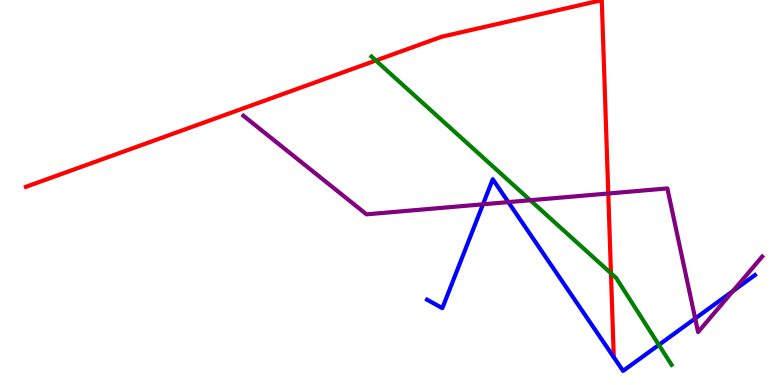[{'lines': ['blue', 'red'], 'intersections': []}, {'lines': ['green', 'red'], 'intersections': [{'x': 4.85, 'y': 8.43}, {'x': 7.88, 'y': 2.9}]}, {'lines': ['purple', 'red'], 'intersections': [{'x': 7.85, 'y': 4.97}]}, {'lines': ['blue', 'green'], 'intersections': [{'x': 8.5, 'y': 1.04}]}, {'lines': ['blue', 'purple'], 'intersections': [{'x': 6.23, 'y': 4.69}, {'x': 6.56, 'y': 4.75}, {'x': 8.97, 'y': 1.73}, {'x': 9.46, 'y': 2.44}]}, {'lines': ['green', 'purple'], 'intersections': [{'x': 6.84, 'y': 4.8}]}]